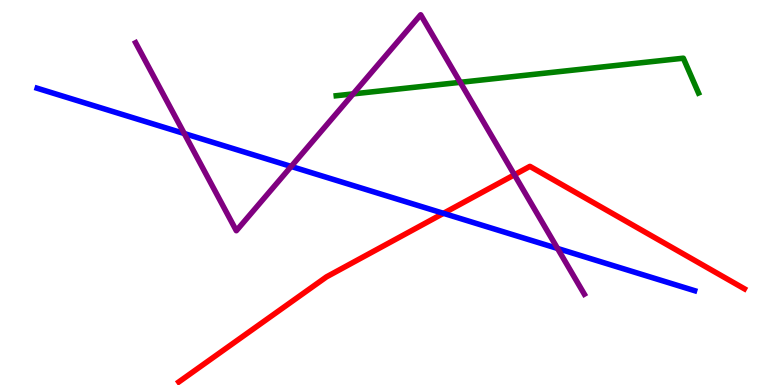[{'lines': ['blue', 'red'], 'intersections': [{'x': 5.72, 'y': 4.46}]}, {'lines': ['green', 'red'], 'intersections': []}, {'lines': ['purple', 'red'], 'intersections': [{'x': 6.64, 'y': 5.46}]}, {'lines': ['blue', 'green'], 'intersections': []}, {'lines': ['blue', 'purple'], 'intersections': [{'x': 2.38, 'y': 6.53}, {'x': 3.76, 'y': 5.68}, {'x': 7.19, 'y': 3.55}]}, {'lines': ['green', 'purple'], 'intersections': [{'x': 4.56, 'y': 7.56}, {'x': 5.94, 'y': 7.86}]}]